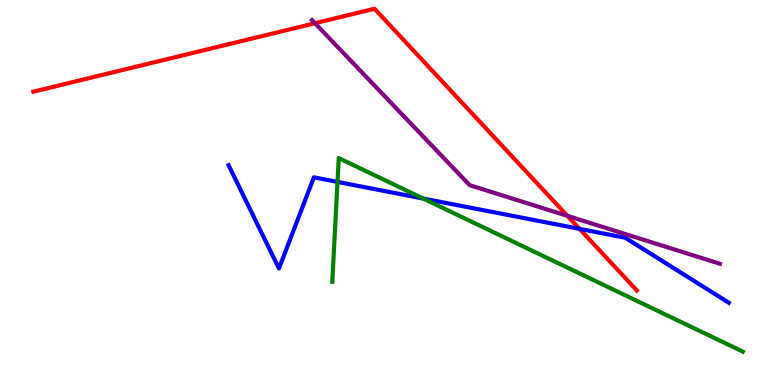[{'lines': ['blue', 'red'], 'intersections': [{'x': 7.48, 'y': 4.06}]}, {'lines': ['green', 'red'], 'intersections': []}, {'lines': ['purple', 'red'], 'intersections': [{'x': 4.06, 'y': 9.4}, {'x': 7.32, 'y': 4.39}]}, {'lines': ['blue', 'green'], 'intersections': [{'x': 4.36, 'y': 5.28}, {'x': 5.46, 'y': 4.84}]}, {'lines': ['blue', 'purple'], 'intersections': []}, {'lines': ['green', 'purple'], 'intersections': []}]